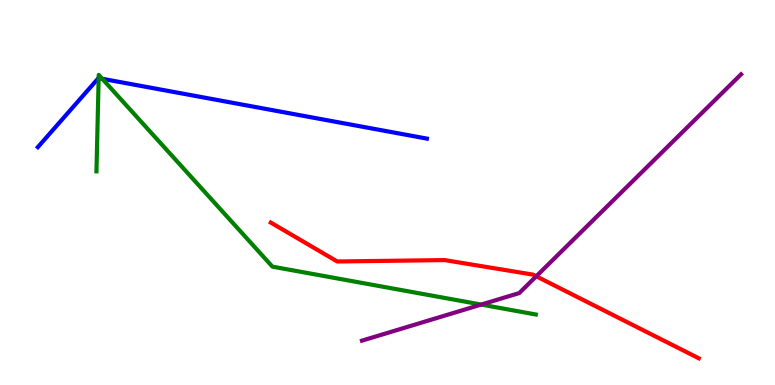[{'lines': ['blue', 'red'], 'intersections': []}, {'lines': ['green', 'red'], 'intersections': []}, {'lines': ['purple', 'red'], 'intersections': [{'x': 6.92, 'y': 2.82}]}, {'lines': ['blue', 'green'], 'intersections': [{'x': 1.27, 'y': 7.97}, {'x': 1.32, 'y': 7.95}]}, {'lines': ['blue', 'purple'], 'intersections': []}, {'lines': ['green', 'purple'], 'intersections': [{'x': 6.21, 'y': 2.09}]}]